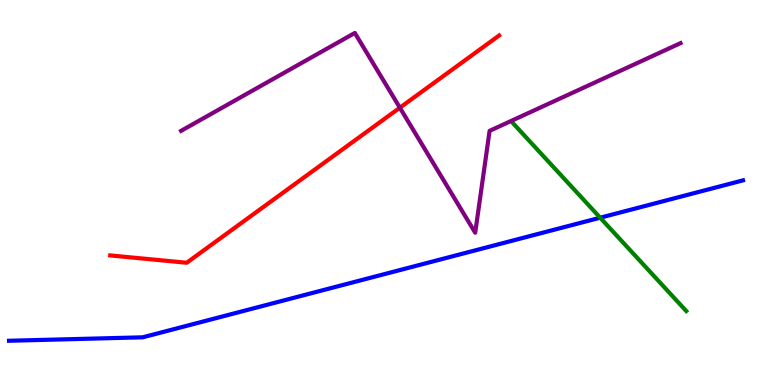[{'lines': ['blue', 'red'], 'intersections': []}, {'lines': ['green', 'red'], 'intersections': []}, {'lines': ['purple', 'red'], 'intersections': [{'x': 5.16, 'y': 7.2}]}, {'lines': ['blue', 'green'], 'intersections': [{'x': 7.74, 'y': 4.35}]}, {'lines': ['blue', 'purple'], 'intersections': []}, {'lines': ['green', 'purple'], 'intersections': []}]